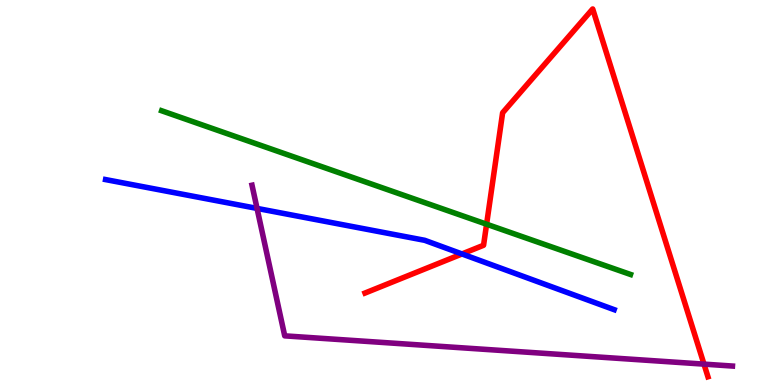[{'lines': ['blue', 'red'], 'intersections': [{'x': 5.96, 'y': 3.4}]}, {'lines': ['green', 'red'], 'intersections': [{'x': 6.28, 'y': 4.18}]}, {'lines': ['purple', 'red'], 'intersections': [{'x': 9.08, 'y': 0.542}]}, {'lines': ['blue', 'green'], 'intersections': []}, {'lines': ['blue', 'purple'], 'intersections': [{'x': 3.32, 'y': 4.59}]}, {'lines': ['green', 'purple'], 'intersections': []}]